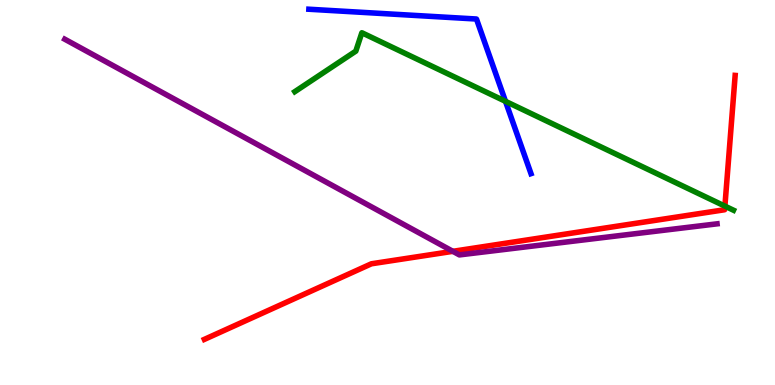[{'lines': ['blue', 'red'], 'intersections': []}, {'lines': ['green', 'red'], 'intersections': [{'x': 9.35, 'y': 4.65}]}, {'lines': ['purple', 'red'], 'intersections': [{'x': 5.84, 'y': 3.47}]}, {'lines': ['blue', 'green'], 'intersections': [{'x': 6.52, 'y': 7.37}]}, {'lines': ['blue', 'purple'], 'intersections': []}, {'lines': ['green', 'purple'], 'intersections': []}]